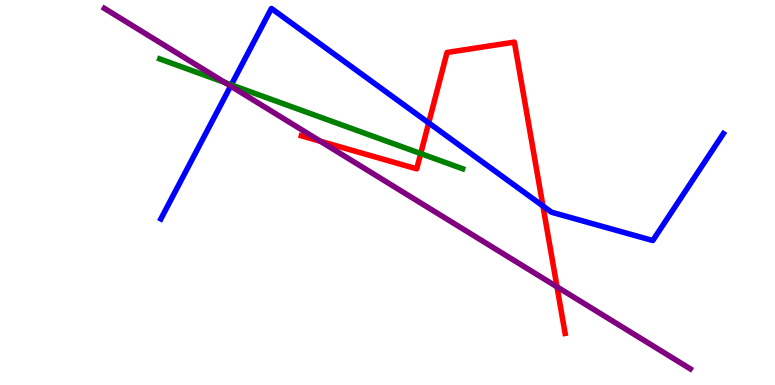[{'lines': ['blue', 'red'], 'intersections': [{'x': 5.53, 'y': 6.81}, {'x': 7.01, 'y': 4.65}]}, {'lines': ['green', 'red'], 'intersections': [{'x': 5.43, 'y': 6.01}]}, {'lines': ['purple', 'red'], 'intersections': [{'x': 4.13, 'y': 6.33}, {'x': 7.19, 'y': 2.55}]}, {'lines': ['blue', 'green'], 'intersections': [{'x': 2.98, 'y': 7.8}]}, {'lines': ['blue', 'purple'], 'intersections': [{'x': 2.98, 'y': 7.76}]}, {'lines': ['green', 'purple'], 'intersections': [{'x': 2.9, 'y': 7.86}]}]